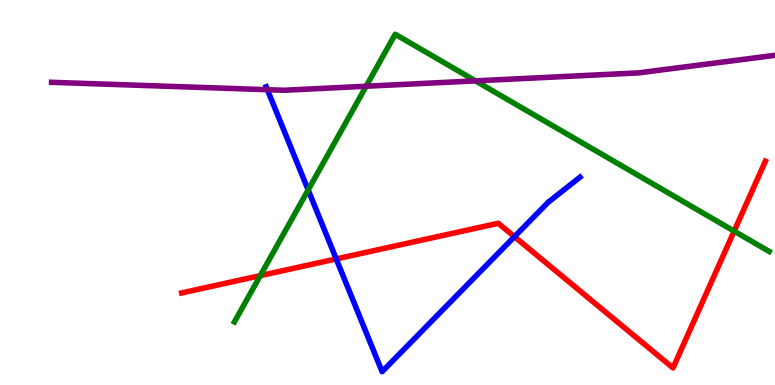[{'lines': ['blue', 'red'], 'intersections': [{'x': 4.34, 'y': 3.27}, {'x': 6.64, 'y': 3.85}]}, {'lines': ['green', 'red'], 'intersections': [{'x': 3.36, 'y': 2.84}, {'x': 9.47, 'y': 4.0}]}, {'lines': ['purple', 'red'], 'intersections': []}, {'lines': ['blue', 'green'], 'intersections': [{'x': 3.98, 'y': 5.07}]}, {'lines': ['blue', 'purple'], 'intersections': [{'x': 3.45, 'y': 7.67}]}, {'lines': ['green', 'purple'], 'intersections': [{'x': 4.72, 'y': 7.76}, {'x': 6.14, 'y': 7.9}]}]